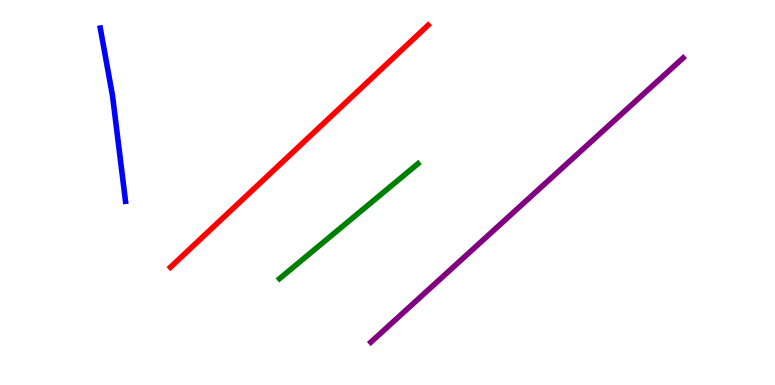[{'lines': ['blue', 'red'], 'intersections': []}, {'lines': ['green', 'red'], 'intersections': []}, {'lines': ['purple', 'red'], 'intersections': []}, {'lines': ['blue', 'green'], 'intersections': []}, {'lines': ['blue', 'purple'], 'intersections': []}, {'lines': ['green', 'purple'], 'intersections': []}]